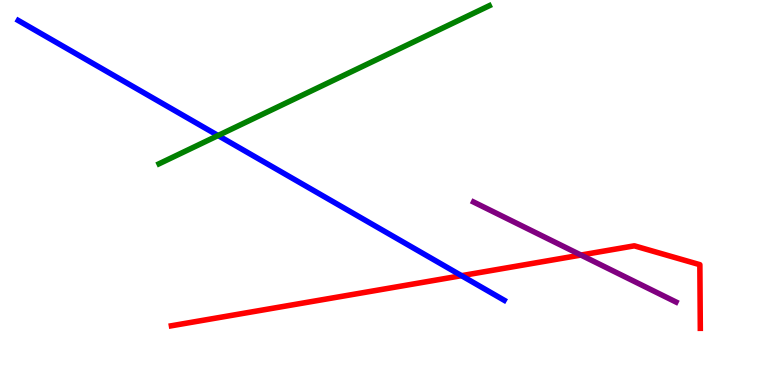[{'lines': ['blue', 'red'], 'intersections': [{'x': 5.96, 'y': 2.84}]}, {'lines': ['green', 'red'], 'intersections': []}, {'lines': ['purple', 'red'], 'intersections': [{'x': 7.5, 'y': 3.38}]}, {'lines': ['blue', 'green'], 'intersections': [{'x': 2.81, 'y': 6.48}]}, {'lines': ['blue', 'purple'], 'intersections': []}, {'lines': ['green', 'purple'], 'intersections': []}]